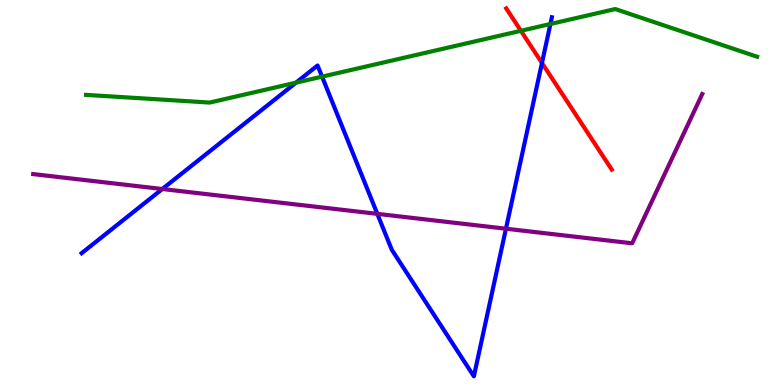[{'lines': ['blue', 'red'], 'intersections': [{'x': 6.99, 'y': 8.36}]}, {'lines': ['green', 'red'], 'intersections': [{'x': 6.72, 'y': 9.2}]}, {'lines': ['purple', 'red'], 'intersections': []}, {'lines': ['blue', 'green'], 'intersections': [{'x': 3.82, 'y': 7.85}, {'x': 4.16, 'y': 8.01}, {'x': 7.1, 'y': 9.38}]}, {'lines': ['blue', 'purple'], 'intersections': [{'x': 2.09, 'y': 5.09}, {'x': 4.87, 'y': 4.45}, {'x': 6.53, 'y': 4.06}]}, {'lines': ['green', 'purple'], 'intersections': []}]